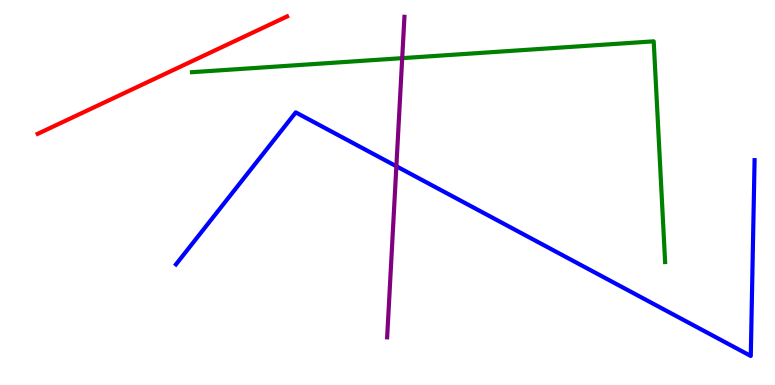[{'lines': ['blue', 'red'], 'intersections': []}, {'lines': ['green', 'red'], 'intersections': []}, {'lines': ['purple', 'red'], 'intersections': []}, {'lines': ['blue', 'green'], 'intersections': []}, {'lines': ['blue', 'purple'], 'intersections': [{'x': 5.11, 'y': 5.68}]}, {'lines': ['green', 'purple'], 'intersections': [{'x': 5.19, 'y': 8.49}]}]